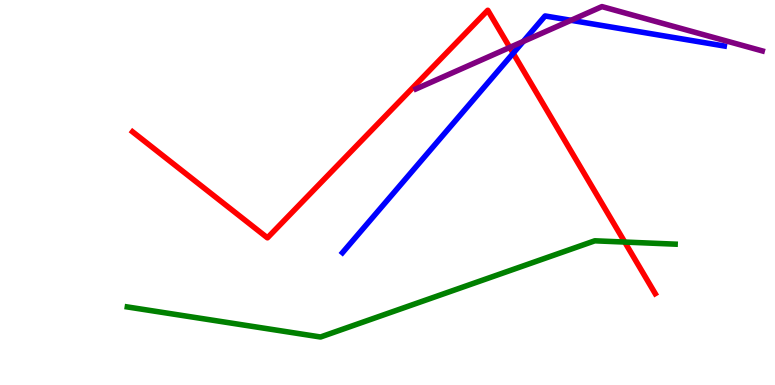[{'lines': ['blue', 'red'], 'intersections': [{'x': 6.62, 'y': 8.62}]}, {'lines': ['green', 'red'], 'intersections': [{'x': 8.06, 'y': 3.71}]}, {'lines': ['purple', 'red'], 'intersections': [{'x': 6.58, 'y': 8.77}]}, {'lines': ['blue', 'green'], 'intersections': []}, {'lines': ['blue', 'purple'], 'intersections': [{'x': 6.75, 'y': 8.92}, {'x': 7.37, 'y': 9.47}]}, {'lines': ['green', 'purple'], 'intersections': []}]